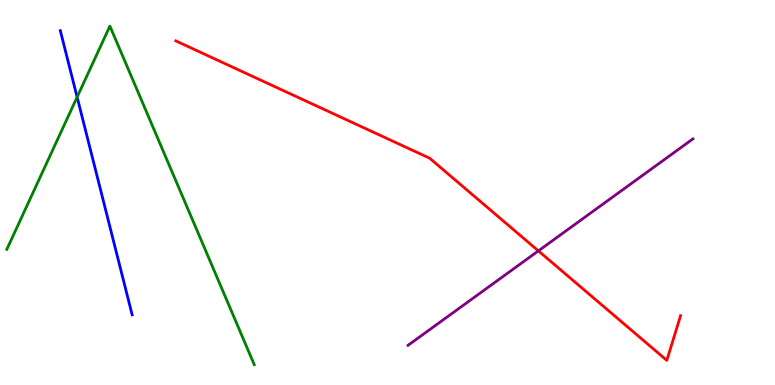[{'lines': ['blue', 'red'], 'intersections': []}, {'lines': ['green', 'red'], 'intersections': []}, {'lines': ['purple', 'red'], 'intersections': [{'x': 6.95, 'y': 3.48}]}, {'lines': ['blue', 'green'], 'intersections': [{'x': 0.995, 'y': 7.48}]}, {'lines': ['blue', 'purple'], 'intersections': []}, {'lines': ['green', 'purple'], 'intersections': []}]